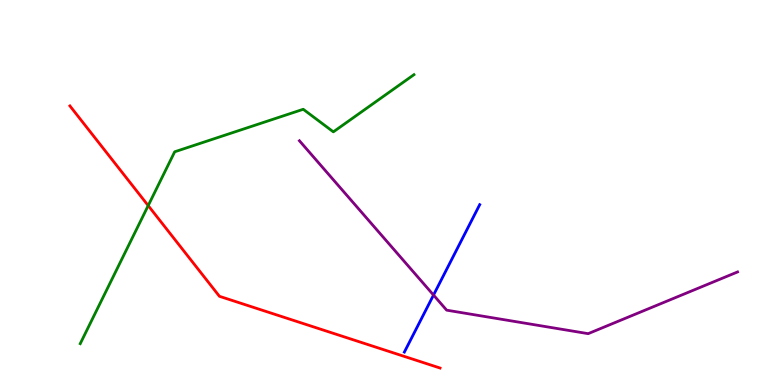[{'lines': ['blue', 'red'], 'intersections': []}, {'lines': ['green', 'red'], 'intersections': [{'x': 1.91, 'y': 4.66}]}, {'lines': ['purple', 'red'], 'intersections': []}, {'lines': ['blue', 'green'], 'intersections': []}, {'lines': ['blue', 'purple'], 'intersections': [{'x': 5.59, 'y': 2.34}]}, {'lines': ['green', 'purple'], 'intersections': []}]